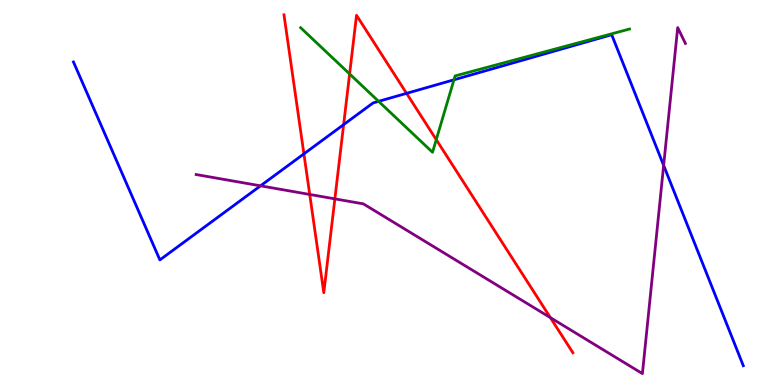[{'lines': ['blue', 'red'], 'intersections': [{'x': 3.92, 'y': 6.0}, {'x': 4.43, 'y': 6.76}, {'x': 5.25, 'y': 7.58}]}, {'lines': ['green', 'red'], 'intersections': [{'x': 4.51, 'y': 8.08}, {'x': 5.63, 'y': 6.37}]}, {'lines': ['purple', 'red'], 'intersections': [{'x': 4.0, 'y': 4.95}, {'x': 4.32, 'y': 4.83}, {'x': 7.1, 'y': 1.75}]}, {'lines': ['blue', 'green'], 'intersections': [{'x': 4.89, 'y': 7.37}, {'x': 5.86, 'y': 7.93}]}, {'lines': ['blue', 'purple'], 'intersections': [{'x': 3.36, 'y': 5.17}, {'x': 8.56, 'y': 5.7}]}, {'lines': ['green', 'purple'], 'intersections': []}]